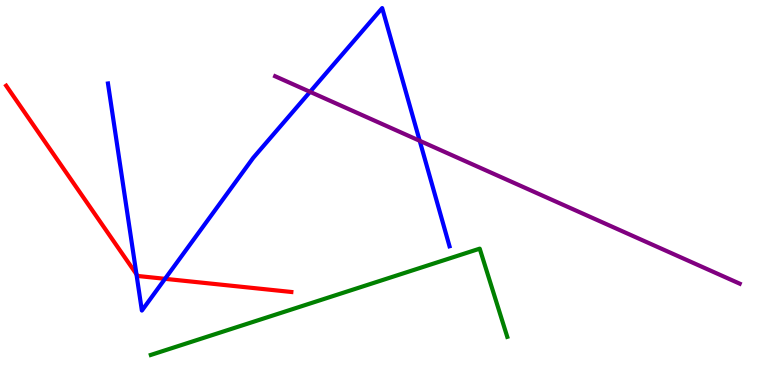[{'lines': ['blue', 'red'], 'intersections': [{'x': 1.76, 'y': 2.88}, {'x': 2.13, 'y': 2.76}]}, {'lines': ['green', 'red'], 'intersections': []}, {'lines': ['purple', 'red'], 'intersections': []}, {'lines': ['blue', 'green'], 'intersections': []}, {'lines': ['blue', 'purple'], 'intersections': [{'x': 4.0, 'y': 7.61}, {'x': 5.42, 'y': 6.34}]}, {'lines': ['green', 'purple'], 'intersections': []}]